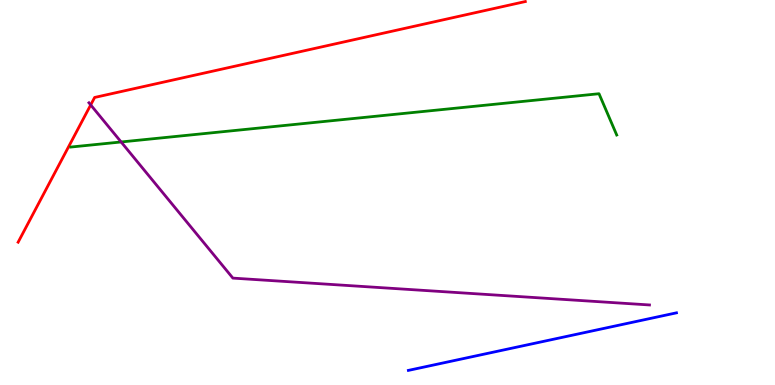[{'lines': ['blue', 'red'], 'intersections': []}, {'lines': ['green', 'red'], 'intersections': []}, {'lines': ['purple', 'red'], 'intersections': [{'x': 1.17, 'y': 7.27}]}, {'lines': ['blue', 'green'], 'intersections': []}, {'lines': ['blue', 'purple'], 'intersections': []}, {'lines': ['green', 'purple'], 'intersections': [{'x': 1.56, 'y': 6.31}]}]